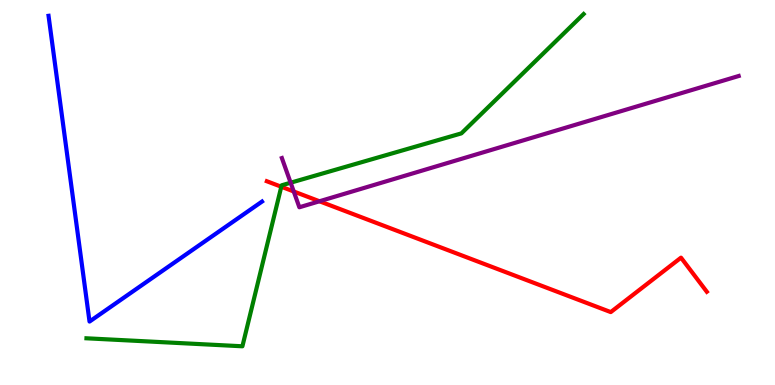[{'lines': ['blue', 'red'], 'intersections': []}, {'lines': ['green', 'red'], 'intersections': [{'x': 3.63, 'y': 5.15}]}, {'lines': ['purple', 'red'], 'intersections': [{'x': 3.79, 'y': 5.03}, {'x': 4.12, 'y': 4.77}]}, {'lines': ['blue', 'green'], 'intersections': []}, {'lines': ['blue', 'purple'], 'intersections': []}, {'lines': ['green', 'purple'], 'intersections': [{'x': 3.75, 'y': 5.25}]}]